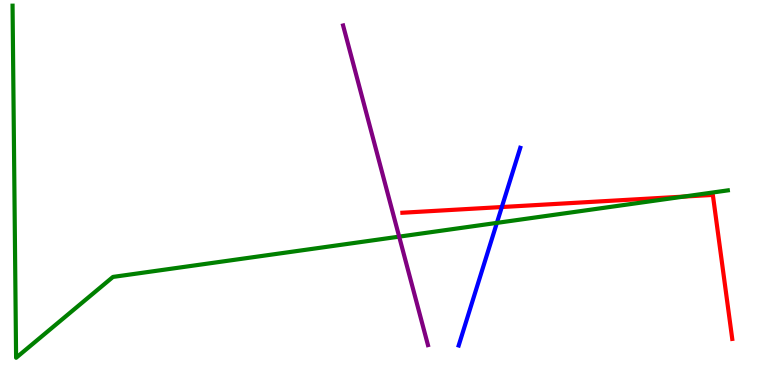[{'lines': ['blue', 'red'], 'intersections': [{'x': 6.48, 'y': 4.62}]}, {'lines': ['green', 'red'], 'intersections': [{'x': 8.82, 'y': 4.89}]}, {'lines': ['purple', 'red'], 'intersections': []}, {'lines': ['blue', 'green'], 'intersections': [{'x': 6.41, 'y': 4.21}]}, {'lines': ['blue', 'purple'], 'intersections': []}, {'lines': ['green', 'purple'], 'intersections': [{'x': 5.15, 'y': 3.85}]}]